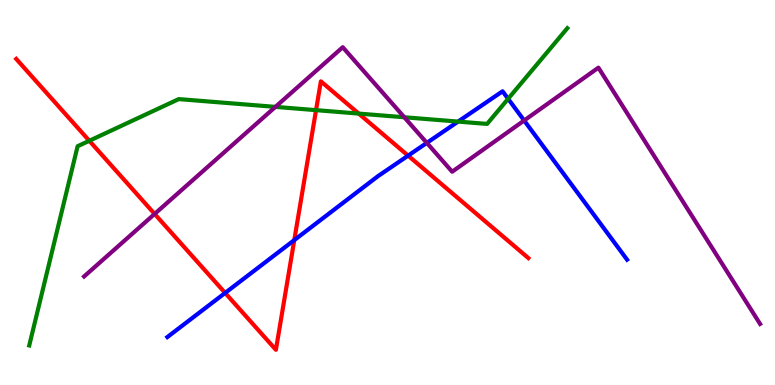[{'lines': ['blue', 'red'], 'intersections': [{'x': 2.9, 'y': 2.39}, {'x': 3.8, 'y': 3.76}, {'x': 5.27, 'y': 5.96}]}, {'lines': ['green', 'red'], 'intersections': [{'x': 1.15, 'y': 6.34}, {'x': 4.08, 'y': 7.14}, {'x': 4.63, 'y': 7.05}]}, {'lines': ['purple', 'red'], 'intersections': [{'x': 2.0, 'y': 4.44}]}, {'lines': ['blue', 'green'], 'intersections': [{'x': 5.91, 'y': 6.84}, {'x': 6.56, 'y': 7.43}]}, {'lines': ['blue', 'purple'], 'intersections': [{'x': 5.51, 'y': 6.29}, {'x': 6.76, 'y': 6.87}]}, {'lines': ['green', 'purple'], 'intersections': [{'x': 3.55, 'y': 7.22}, {'x': 5.22, 'y': 6.95}]}]